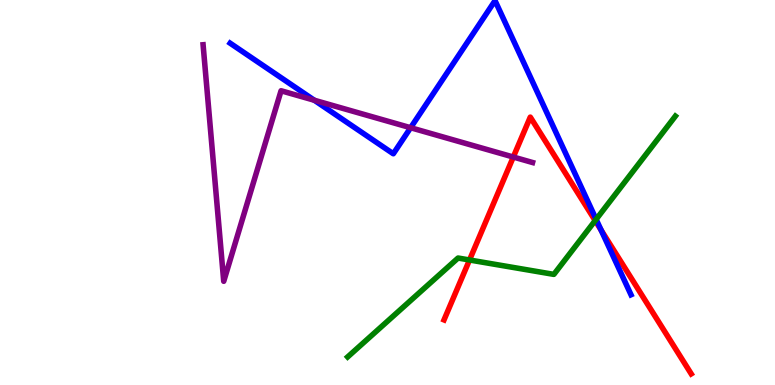[{'lines': ['blue', 'red'], 'intersections': [{'x': 7.76, 'y': 4.02}]}, {'lines': ['green', 'red'], 'intersections': [{'x': 6.06, 'y': 3.25}, {'x': 7.68, 'y': 4.27}]}, {'lines': ['purple', 'red'], 'intersections': [{'x': 6.62, 'y': 5.92}]}, {'lines': ['blue', 'green'], 'intersections': [{'x': 7.69, 'y': 4.3}]}, {'lines': ['blue', 'purple'], 'intersections': [{'x': 4.06, 'y': 7.4}, {'x': 5.3, 'y': 6.68}]}, {'lines': ['green', 'purple'], 'intersections': []}]